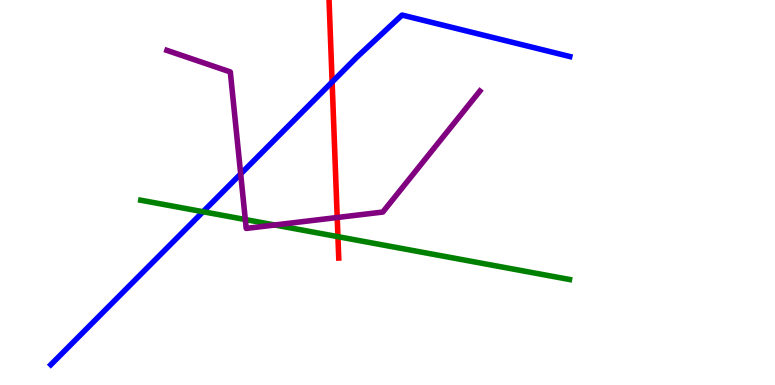[{'lines': ['blue', 'red'], 'intersections': [{'x': 4.29, 'y': 7.87}]}, {'lines': ['green', 'red'], 'intersections': [{'x': 4.36, 'y': 3.85}]}, {'lines': ['purple', 'red'], 'intersections': [{'x': 4.35, 'y': 4.35}]}, {'lines': ['blue', 'green'], 'intersections': [{'x': 2.62, 'y': 4.5}]}, {'lines': ['blue', 'purple'], 'intersections': [{'x': 3.11, 'y': 5.48}]}, {'lines': ['green', 'purple'], 'intersections': [{'x': 3.17, 'y': 4.3}, {'x': 3.55, 'y': 4.16}]}]